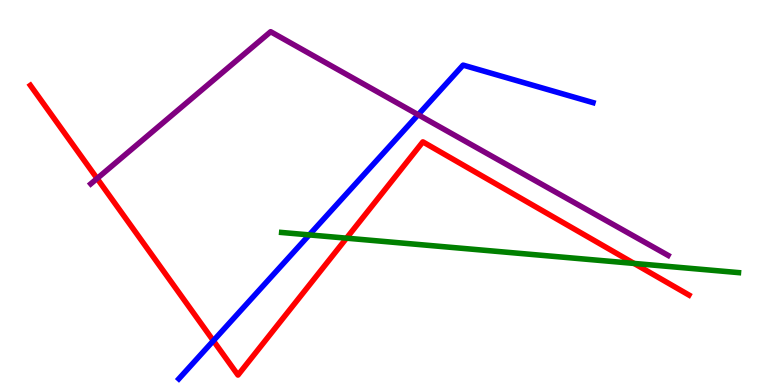[{'lines': ['blue', 'red'], 'intersections': [{'x': 2.75, 'y': 1.15}]}, {'lines': ['green', 'red'], 'intersections': [{'x': 4.47, 'y': 3.81}, {'x': 8.18, 'y': 3.16}]}, {'lines': ['purple', 'red'], 'intersections': [{'x': 1.25, 'y': 5.36}]}, {'lines': ['blue', 'green'], 'intersections': [{'x': 3.99, 'y': 3.9}]}, {'lines': ['blue', 'purple'], 'intersections': [{'x': 5.4, 'y': 7.02}]}, {'lines': ['green', 'purple'], 'intersections': []}]